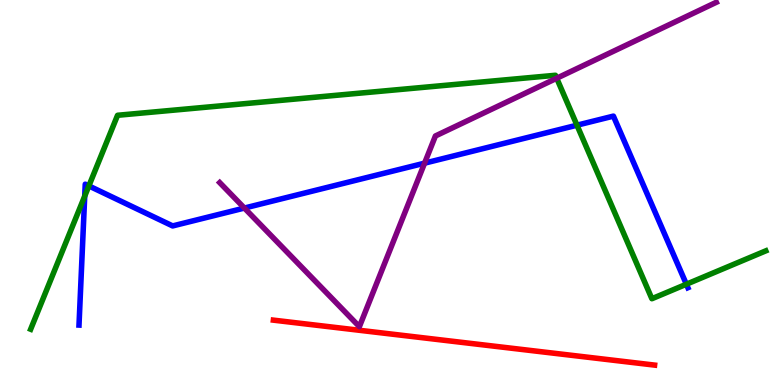[{'lines': ['blue', 'red'], 'intersections': []}, {'lines': ['green', 'red'], 'intersections': []}, {'lines': ['purple', 'red'], 'intersections': []}, {'lines': ['blue', 'green'], 'intersections': [{'x': 1.09, 'y': 4.91}, {'x': 1.15, 'y': 5.17}, {'x': 7.44, 'y': 6.75}, {'x': 8.86, 'y': 2.62}]}, {'lines': ['blue', 'purple'], 'intersections': [{'x': 3.15, 'y': 4.6}, {'x': 5.48, 'y': 5.76}]}, {'lines': ['green', 'purple'], 'intersections': [{'x': 7.18, 'y': 7.97}]}]